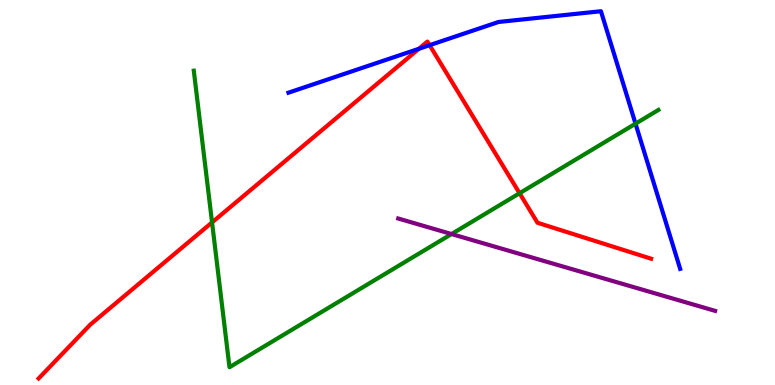[{'lines': ['blue', 'red'], 'intersections': [{'x': 5.4, 'y': 8.73}, {'x': 5.54, 'y': 8.83}]}, {'lines': ['green', 'red'], 'intersections': [{'x': 2.74, 'y': 4.22}, {'x': 6.7, 'y': 4.98}]}, {'lines': ['purple', 'red'], 'intersections': []}, {'lines': ['blue', 'green'], 'intersections': [{'x': 8.2, 'y': 6.79}]}, {'lines': ['blue', 'purple'], 'intersections': []}, {'lines': ['green', 'purple'], 'intersections': [{'x': 5.83, 'y': 3.92}]}]